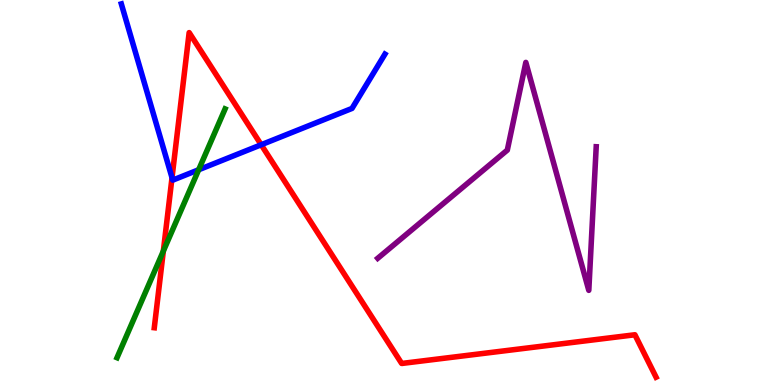[{'lines': ['blue', 'red'], 'intersections': [{'x': 2.22, 'y': 5.38}, {'x': 3.37, 'y': 6.24}]}, {'lines': ['green', 'red'], 'intersections': [{'x': 2.11, 'y': 3.48}]}, {'lines': ['purple', 'red'], 'intersections': []}, {'lines': ['blue', 'green'], 'intersections': [{'x': 2.56, 'y': 5.59}]}, {'lines': ['blue', 'purple'], 'intersections': []}, {'lines': ['green', 'purple'], 'intersections': []}]